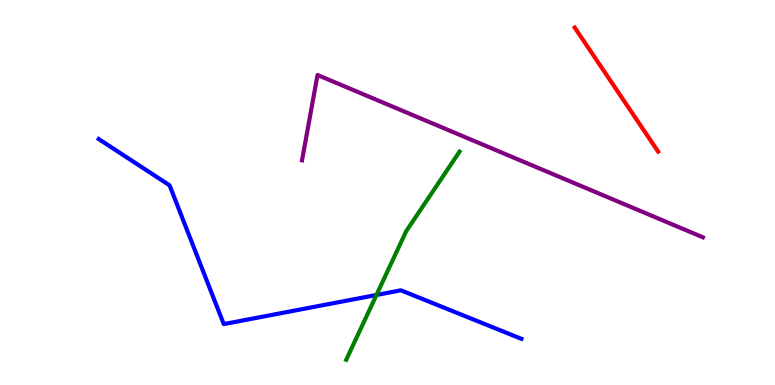[{'lines': ['blue', 'red'], 'intersections': []}, {'lines': ['green', 'red'], 'intersections': []}, {'lines': ['purple', 'red'], 'intersections': []}, {'lines': ['blue', 'green'], 'intersections': [{'x': 4.86, 'y': 2.34}]}, {'lines': ['blue', 'purple'], 'intersections': []}, {'lines': ['green', 'purple'], 'intersections': []}]